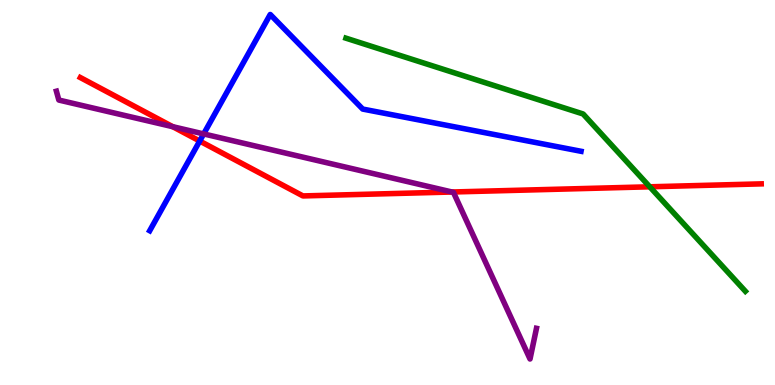[{'lines': ['blue', 'red'], 'intersections': [{'x': 2.58, 'y': 6.34}]}, {'lines': ['green', 'red'], 'intersections': [{'x': 8.38, 'y': 5.15}]}, {'lines': ['purple', 'red'], 'intersections': [{'x': 2.23, 'y': 6.71}, {'x': 5.83, 'y': 5.01}]}, {'lines': ['blue', 'green'], 'intersections': []}, {'lines': ['blue', 'purple'], 'intersections': [{'x': 2.63, 'y': 6.52}]}, {'lines': ['green', 'purple'], 'intersections': []}]